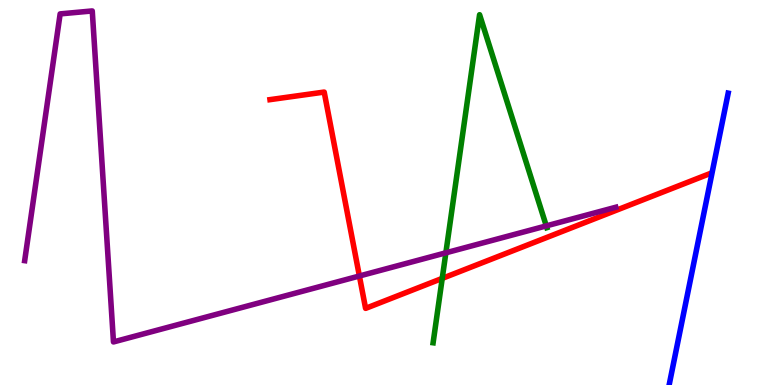[{'lines': ['blue', 'red'], 'intersections': []}, {'lines': ['green', 'red'], 'intersections': [{'x': 5.71, 'y': 2.77}]}, {'lines': ['purple', 'red'], 'intersections': [{'x': 4.64, 'y': 2.83}]}, {'lines': ['blue', 'green'], 'intersections': []}, {'lines': ['blue', 'purple'], 'intersections': []}, {'lines': ['green', 'purple'], 'intersections': [{'x': 5.75, 'y': 3.43}, {'x': 7.05, 'y': 4.13}]}]